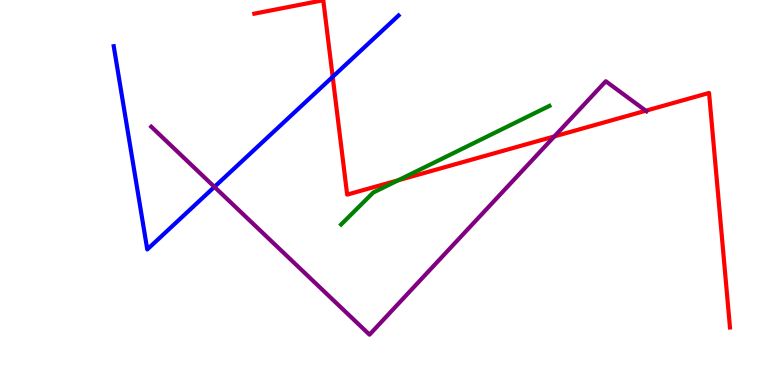[{'lines': ['blue', 'red'], 'intersections': [{'x': 4.29, 'y': 8.0}]}, {'lines': ['green', 'red'], 'intersections': [{'x': 5.14, 'y': 5.32}]}, {'lines': ['purple', 'red'], 'intersections': [{'x': 7.15, 'y': 6.46}, {'x': 8.33, 'y': 7.12}]}, {'lines': ['blue', 'green'], 'intersections': []}, {'lines': ['blue', 'purple'], 'intersections': [{'x': 2.77, 'y': 5.15}]}, {'lines': ['green', 'purple'], 'intersections': []}]